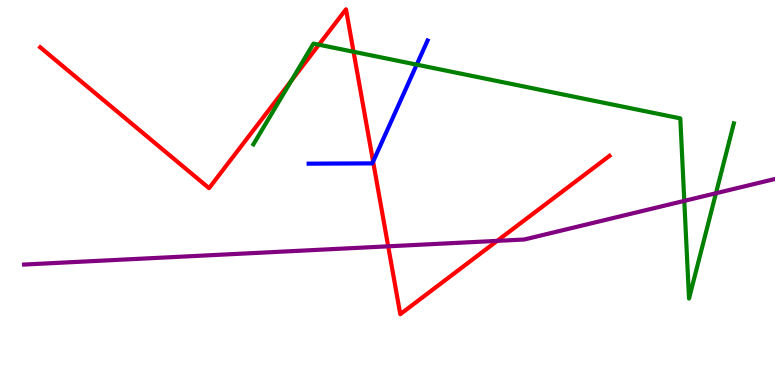[{'lines': ['blue', 'red'], 'intersections': [{'x': 4.81, 'y': 5.8}]}, {'lines': ['green', 'red'], 'intersections': [{'x': 3.76, 'y': 7.9}, {'x': 4.11, 'y': 8.84}, {'x': 4.56, 'y': 8.66}]}, {'lines': ['purple', 'red'], 'intersections': [{'x': 5.01, 'y': 3.6}, {'x': 6.42, 'y': 3.74}]}, {'lines': ['blue', 'green'], 'intersections': [{'x': 5.38, 'y': 8.32}]}, {'lines': ['blue', 'purple'], 'intersections': []}, {'lines': ['green', 'purple'], 'intersections': [{'x': 8.83, 'y': 4.78}, {'x': 9.24, 'y': 4.98}]}]